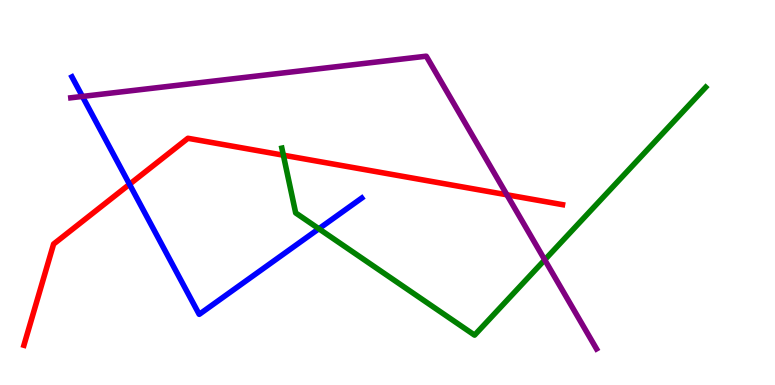[{'lines': ['blue', 'red'], 'intersections': [{'x': 1.67, 'y': 5.21}]}, {'lines': ['green', 'red'], 'intersections': [{'x': 3.66, 'y': 5.97}]}, {'lines': ['purple', 'red'], 'intersections': [{'x': 6.54, 'y': 4.94}]}, {'lines': ['blue', 'green'], 'intersections': [{'x': 4.11, 'y': 4.06}]}, {'lines': ['blue', 'purple'], 'intersections': [{'x': 1.06, 'y': 7.5}]}, {'lines': ['green', 'purple'], 'intersections': [{'x': 7.03, 'y': 3.25}]}]